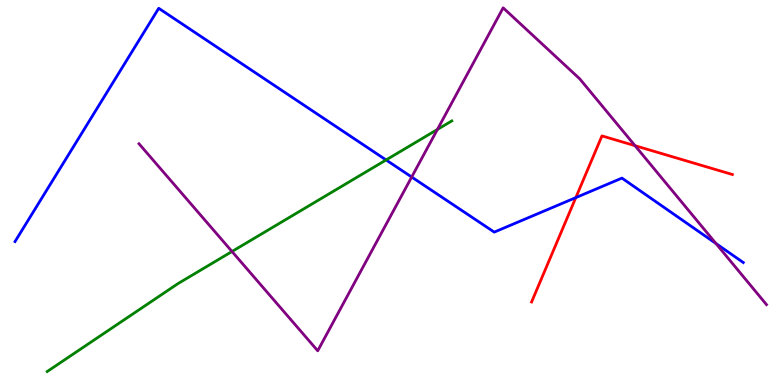[{'lines': ['blue', 'red'], 'intersections': [{'x': 7.43, 'y': 4.87}]}, {'lines': ['green', 'red'], 'intersections': []}, {'lines': ['purple', 'red'], 'intersections': [{'x': 8.19, 'y': 6.22}]}, {'lines': ['blue', 'green'], 'intersections': [{'x': 4.98, 'y': 5.85}]}, {'lines': ['blue', 'purple'], 'intersections': [{'x': 5.31, 'y': 5.4}, {'x': 9.24, 'y': 3.68}]}, {'lines': ['green', 'purple'], 'intersections': [{'x': 2.99, 'y': 3.47}, {'x': 5.64, 'y': 6.64}]}]